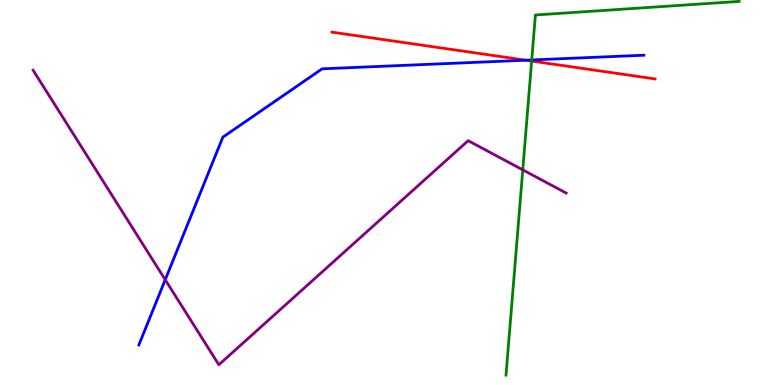[{'lines': ['blue', 'red'], 'intersections': [{'x': 6.79, 'y': 8.44}]}, {'lines': ['green', 'red'], 'intersections': [{'x': 6.86, 'y': 8.41}]}, {'lines': ['purple', 'red'], 'intersections': []}, {'lines': ['blue', 'green'], 'intersections': [{'x': 6.86, 'y': 8.44}]}, {'lines': ['blue', 'purple'], 'intersections': [{'x': 2.13, 'y': 2.73}]}, {'lines': ['green', 'purple'], 'intersections': [{'x': 6.75, 'y': 5.59}]}]